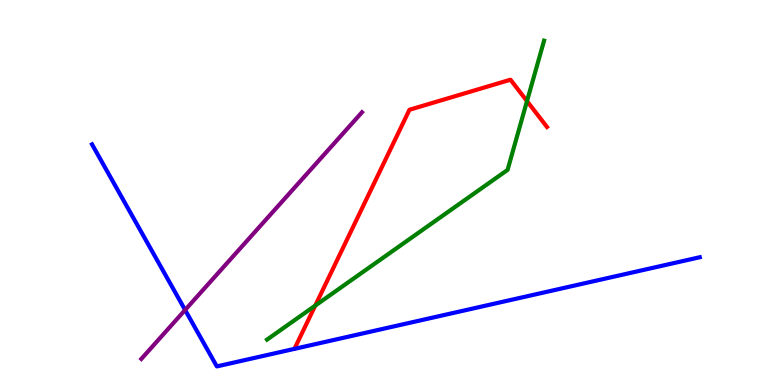[{'lines': ['blue', 'red'], 'intersections': []}, {'lines': ['green', 'red'], 'intersections': [{'x': 4.07, 'y': 2.06}, {'x': 6.8, 'y': 7.37}]}, {'lines': ['purple', 'red'], 'intersections': []}, {'lines': ['blue', 'green'], 'intersections': []}, {'lines': ['blue', 'purple'], 'intersections': [{'x': 2.39, 'y': 1.95}]}, {'lines': ['green', 'purple'], 'intersections': []}]